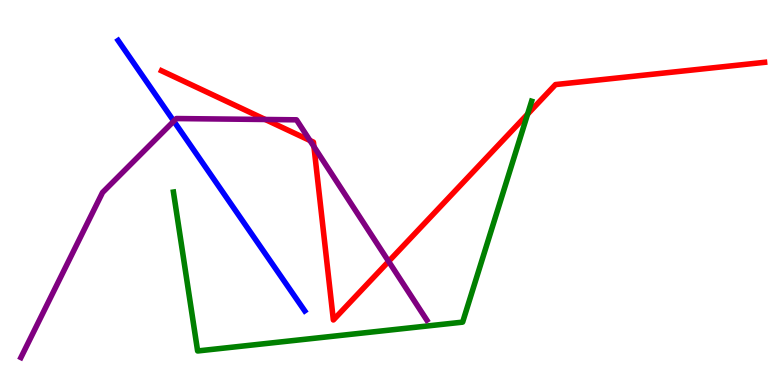[{'lines': ['blue', 'red'], 'intersections': []}, {'lines': ['green', 'red'], 'intersections': [{'x': 6.81, 'y': 7.04}]}, {'lines': ['purple', 'red'], 'intersections': [{'x': 3.42, 'y': 6.9}, {'x': 4.0, 'y': 6.35}, {'x': 4.05, 'y': 6.19}, {'x': 5.01, 'y': 3.21}]}, {'lines': ['blue', 'green'], 'intersections': []}, {'lines': ['blue', 'purple'], 'intersections': [{'x': 2.24, 'y': 6.85}]}, {'lines': ['green', 'purple'], 'intersections': []}]